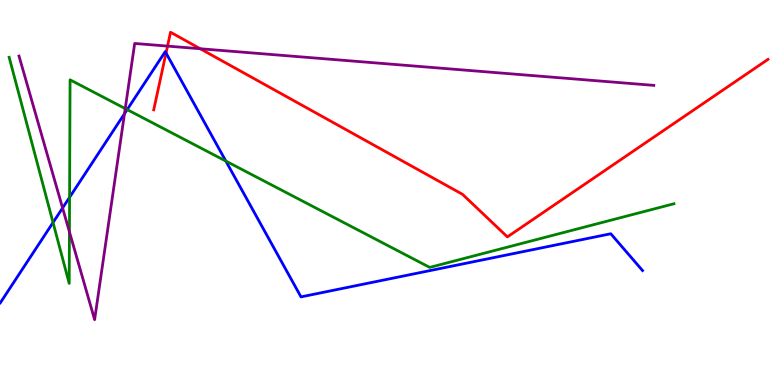[{'lines': ['blue', 'red'], 'intersections': [{'x': 2.14, 'y': 8.62}]}, {'lines': ['green', 'red'], 'intersections': []}, {'lines': ['purple', 'red'], 'intersections': [{'x': 2.16, 'y': 8.8}, {'x': 2.58, 'y': 8.73}]}, {'lines': ['blue', 'green'], 'intersections': [{'x': 0.684, 'y': 4.22}, {'x': 0.898, 'y': 4.87}, {'x': 1.64, 'y': 7.15}, {'x': 2.91, 'y': 5.82}]}, {'lines': ['blue', 'purple'], 'intersections': [{'x': 0.808, 'y': 4.6}, {'x': 1.61, 'y': 7.05}]}, {'lines': ['green', 'purple'], 'intersections': [{'x': 0.896, 'y': 3.98}, {'x': 1.62, 'y': 7.18}]}]